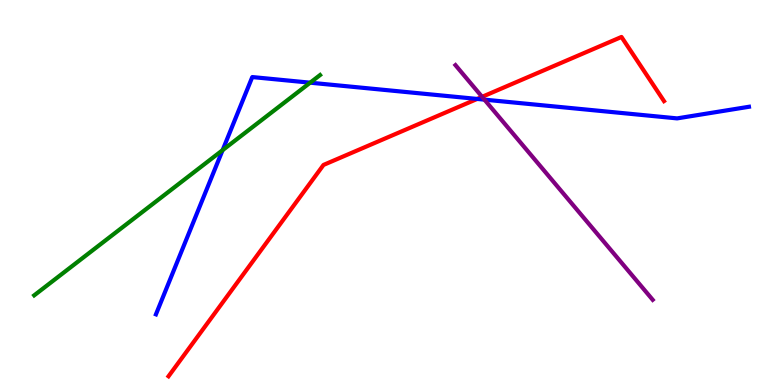[{'lines': ['blue', 'red'], 'intersections': [{'x': 6.16, 'y': 7.43}]}, {'lines': ['green', 'red'], 'intersections': []}, {'lines': ['purple', 'red'], 'intersections': [{'x': 6.22, 'y': 7.49}]}, {'lines': ['blue', 'green'], 'intersections': [{'x': 2.87, 'y': 6.1}, {'x': 4.0, 'y': 7.85}]}, {'lines': ['blue', 'purple'], 'intersections': [{'x': 6.25, 'y': 7.41}]}, {'lines': ['green', 'purple'], 'intersections': []}]